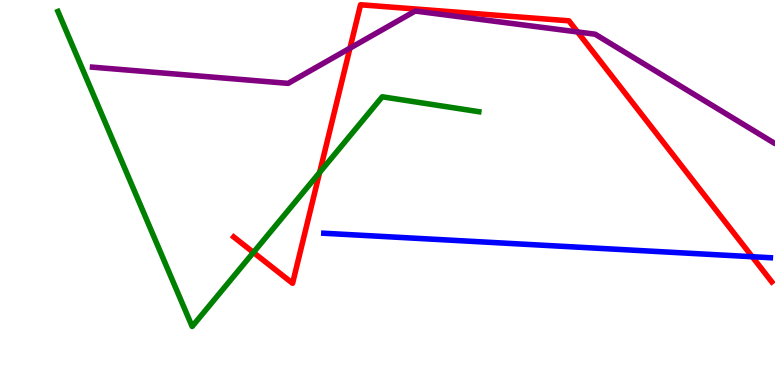[{'lines': ['blue', 'red'], 'intersections': [{'x': 9.71, 'y': 3.33}]}, {'lines': ['green', 'red'], 'intersections': [{'x': 3.27, 'y': 3.44}, {'x': 4.12, 'y': 5.52}]}, {'lines': ['purple', 'red'], 'intersections': [{'x': 4.52, 'y': 8.75}, {'x': 7.45, 'y': 9.17}]}, {'lines': ['blue', 'green'], 'intersections': []}, {'lines': ['blue', 'purple'], 'intersections': []}, {'lines': ['green', 'purple'], 'intersections': []}]